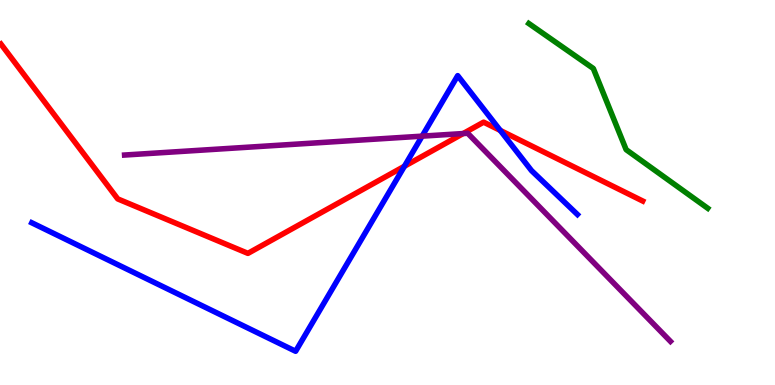[{'lines': ['blue', 'red'], 'intersections': [{'x': 5.22, 'y': 5.68}, {'x': 6.46, 'y': 6.61}]}, {'lines': ['green', 'red'], 'intersections': []}, {'lines': ['purple', 'red'], 'intersections': [{'x': 5.98, 'y': 6.53}]}, {'lines': ['blue', 'green'], 'intersections': []}, {'lines': ['blue', 'purple'], 'intersections': [{'x': 5.45, 'y': 6.46}]}, {'lines': ['green', 'purple'], 'intersections': []}]